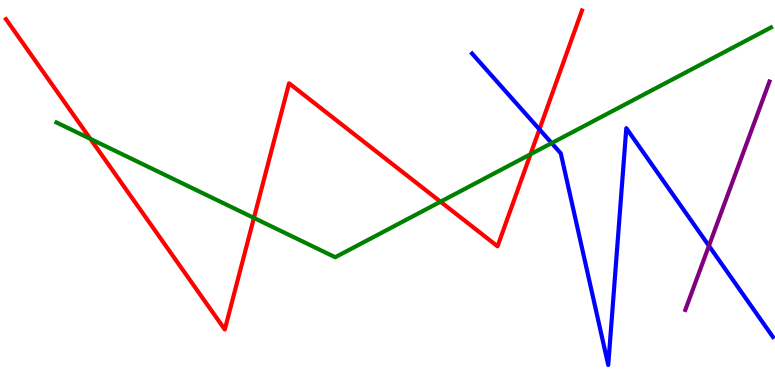[{'lines': ['blue', 'red'], 'intersections': [{'x': 6.96, 'y': 6.64}]}, {'lines': ['green', 'red'], 'intersections': [{'x': 1.17, 'y': 6.39}, {'x': 3.28, 'y': 4.34}, {'x': 5.68, 'y': 4.76}, {'x': 6.85, 'y': 5.99}]}, {'lines': ['purple', 'red'], 'intersections': []}, {'lines': ['blue', 'green'], 'intersections': [{'x': 7.12, 'y': 6.28}]}, {'lines': ['blue', 'purple'], 'intersections': [{'x': 9.15, 'y': 3.61}]}, {'lines': ['green', 'purple'], 'intersections': []}]